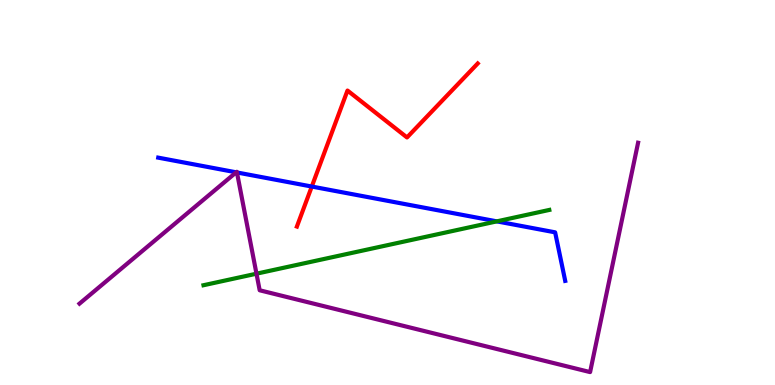[{'lines': ['blue', 'red'], 'intersections': [{'x': 4.02, 'y': 5.15}]}, {'lines': ['green', 'red'], 'intersections': []}, {'lines': ['purple', 'red'], 'intersections': []}, {'lines': ['blue', 'green'], 'intersections': [{'x': 6.41, 'y': 4.25}]}, {'lines': ['blue', 'purple'], 'intersections': [{'x': 3.05, 'y': 5.52}, {'x': 3.06, 'y': 5.52}]}, {'lines': ['green', 'purple'], 'intersections': [{'x': 3.31, 'y': 2.89}]}]